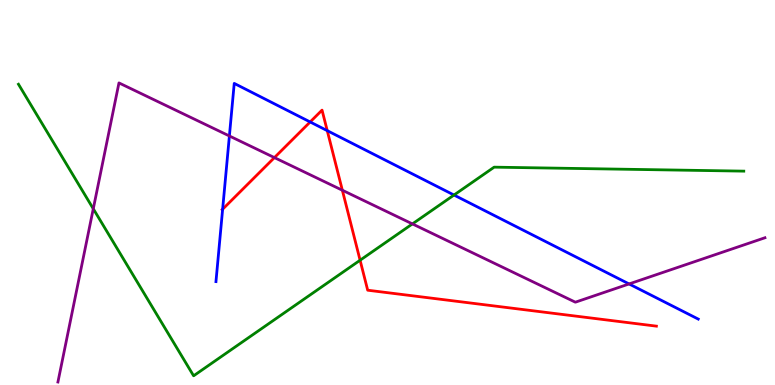[{'lines': ['blue', 'red'], 'intersections': [{'x': 2.87, 'y': 4.57}, {'x': 4.0, 'y': 6.83}, {'x': 4.22, 'y': 6.61}]}, {'lines': ['green', 'red'], 'intersections': [{'x': 4.65, 'y': 3.24}]}, {'lines': ['purple', 'red'], 'intersections': [{'x': 3.54, 'y': 5.91}, {'x': 4.42, 'y': 5.06}]}, {'lines': ['blue', 'green'], 'intersections': [{'x': 5.86, 'y': 4.93}]}, {'lines': ['blue', 'purple'], 'intersections': [{'x': 2.96, 'y': 6.47}, {'x': 8.12, 'y': 2.62}]}, {'lines': ['green', 'purple'], 'intersections': [{'x': 1.2, 'y': 4.58}, {'x': 5.32, 'y': 4.18}]}]